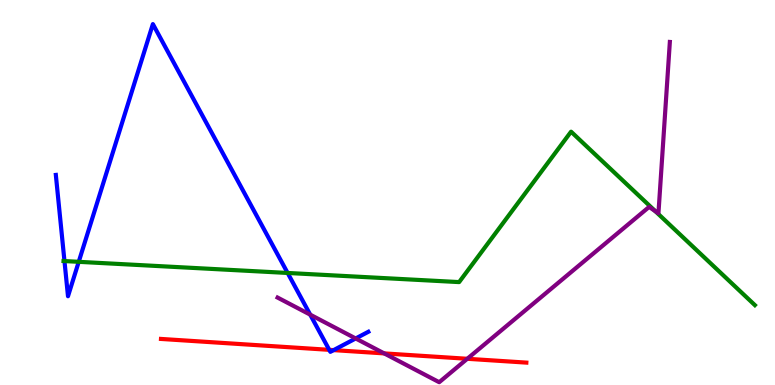[{'lines': ['blue', 'red'], 'intersections': [{'x': 4.25, 'y': 0.913}, {'x': 4.3, 'y': 0.906}]}, {'lines': ['green', 'red'], 'intersections': []}, {'lines': ['purple', 'red'], 'intersections': [{'x': 4.96, 'y': 0.821}, {'x': 6.03, 'y': 0.681}]}, {'lines': ['blue', 'green'], 'intersections': [{'x': 0.832, 'y': 3.22}, {'x': 1.02, 'y': 3.2}, {'x': 3.71, 'y': 2.91}]}, {'lines': ['blue', 'purple'], 'intersections': [{'x': 4.0, 'y': 1.83}, {'x': 4.59, 'y': 1.21}]}, {'lines': ['green', 'purple'], 'intersections': [{'x': 8.45, 'y': 4.52}]}]